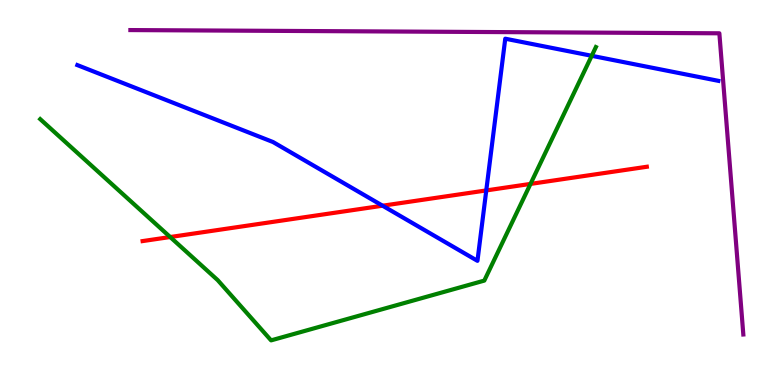[{'lines': ['blue', 'red'], 'intersections': [{'x': 4.94, 'y': 4.66}, {'x': 6.27, 'y': 5.05}]}, {'lines': ['green', 'red'], 'intersections': [{'x': 2.2, 'y': 3.84}, {'x': 6.85, 'y': 5.22}]}, {'lines': ['purple', 'red'], 'intersections': []}, {'lines': ['blue', 'green'], 'intersections': [{'x': 7.64, 'y': 8.55}]}, {'lines': ['blue', 'purple'], 'intersections': []}, {'lines': ['green', 'purple'], 'intersections': []}]